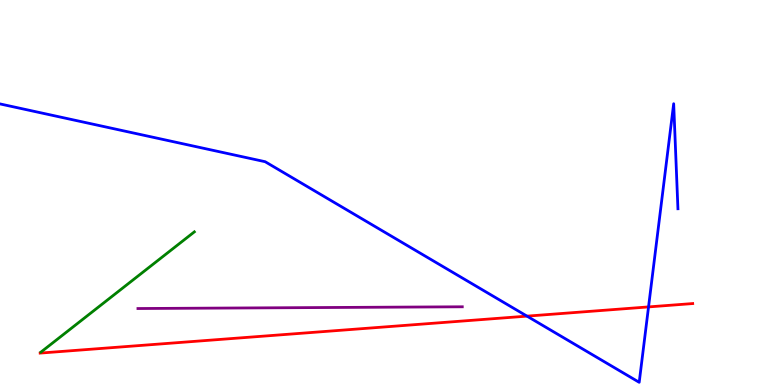[{'lines': ['blue', 'red'], 'intersections': [{'x': 6.8, 'y': 1.79}, {'x': 8.37, 'y': 2.03}]}, {'lines': ['green', 'red'], 'intersections': []}, {'lines': ['purple', 'red'], 'intersections': []}, {'lines': ['blue', 'green'], 'intersections': []}, {'lines': ['blue', 'purple'], 'intersections': []}, {'lines': ['green', 'purple'], 'intersections': []}]